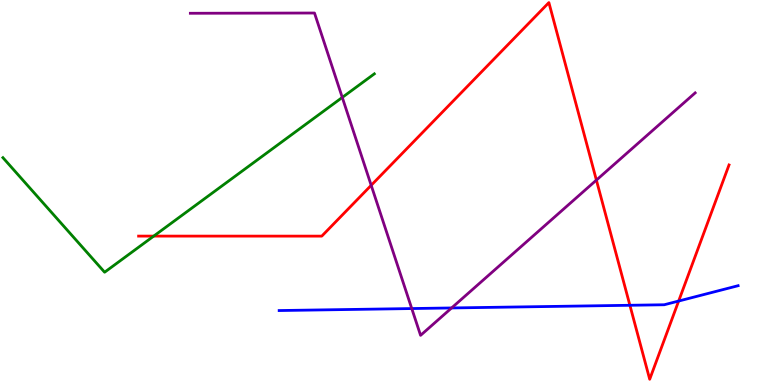[{'lines': ['blue', 'red'], 'intersections': [{'x': 8.13, 'y': 2.07}, {'x': 8.76, 'y': 2.18}]}, {'lines': ['green', 'red'], 'intersections': [{'x': 1.98, 'y': 3.87}]}, {'lines': ['purple', 'red'], 'intersections': [{'x': 4.79, 'y': 5.19}, {'x': 7.7, 'y': 5.32}]}, {'lines': ['blue', 'green'], 'intersections': []}, {'lines': ['blue', 'purple'], 'intersections': [{'x': 5.31, 'y': 1.99}, {'x': 5.83, 'y': 2.0}]}, {'lines': ['green', 'purple'], 'intersections': [{'x': 4.42, 'y': 7.47}]}]